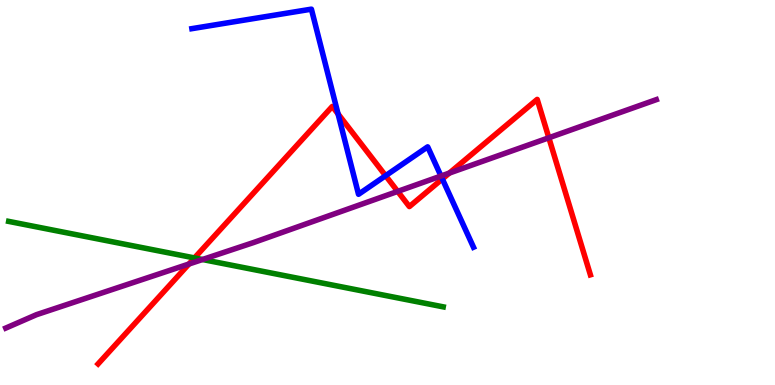[{'lines': ['blue', 'red'], 'intersections': [{'x': 4.36, 'y': 7.04}, {'x': 4.98, 'y': 5.44}, {'x': 5.71, 'y': 5.35}]}, {'lines': ['green', 'red'], 'intersections': [{'x': 2.51, 'y': 3.3}]}, {'lines': ['purple', 'red'], 'intersections': [{'x': 2.44, 'y': 3.14}, {'x': 5.13, 'y': 5.03}, {'x': 5.8, 'y': 5.5}, {'x': 7.08, 'y': 6.42}]}, {'lines': ['blue', 'green'], 'intersections': []}, {'lines': ['blue', 'purple'], 'intersections': [{'x': 5.69, 'y': 5.43}]}, {'lines': ['green', 'purple'], 'intersections': [{'x': 2.61, 'y': 3.26}]}]